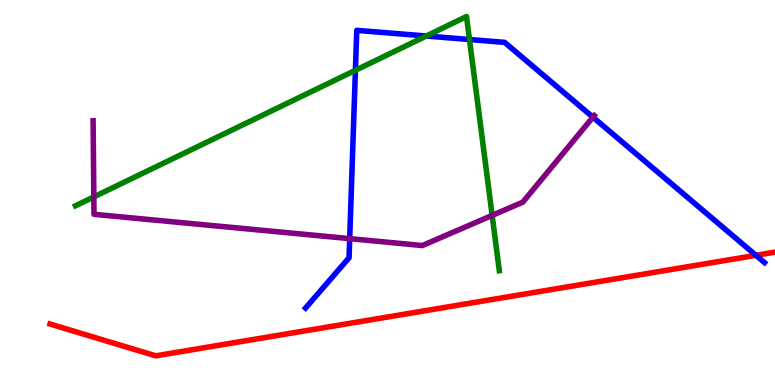[{'lines': ['blue', 'red'], 'intersections': [{'x': 9.75, 'y': 3.37}]}, {'lines': ['green', 'red'], 'intersections': []}, {'lines': ['purple', 'red'], 'intersections': []}, {'lines': ['blue', 'green'], 'intersections': [{'x': 4.59, 'y': 8.17}, {'x': 5.5, 'y': 9.06}, {'x': 6.06, 'y': 8.97}]}, {'lines': ['blue', 'purple'], 'intersections': [{'x': 4.51, 'y': 3.8}, {'x': 7.65, 'y': 6.96}]}, {'lines': ['green', 'purple'], 'intersections': [{'x': 1.21, 'y': 4.89}, {'x': 6.35, 'y': 4.41}]}]